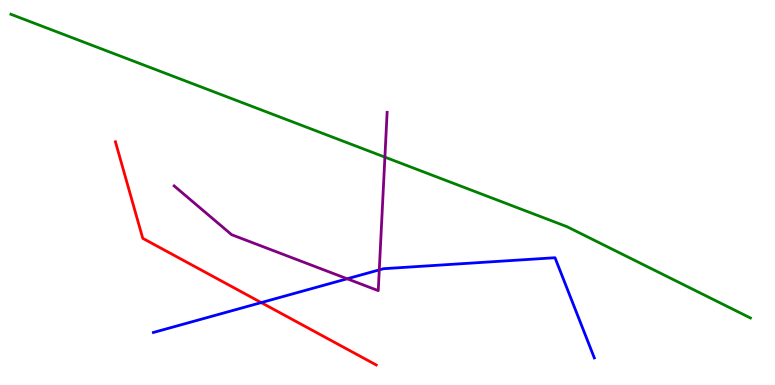[{'lines': ['blue', 'red'], 'intersections': [{'x': 3.37, 'y': 2.14}]}, {'lines': ['green', 'red'], 'intersections': []}, {'lines': ['purple', 'red'], 'intersections': []}, {'lines': ['blue', 'green'], 'intersections': []}, {'lines': ['blue', 'purple'], 'intersections': [{'x': 4.48, 'y': 2.76}, {'x': 4.89, 'y': 2.99}]}, {'lines': ['green', 'purple'], 'intersections': [{'x': 4.97, 'y': 5.92}]}]